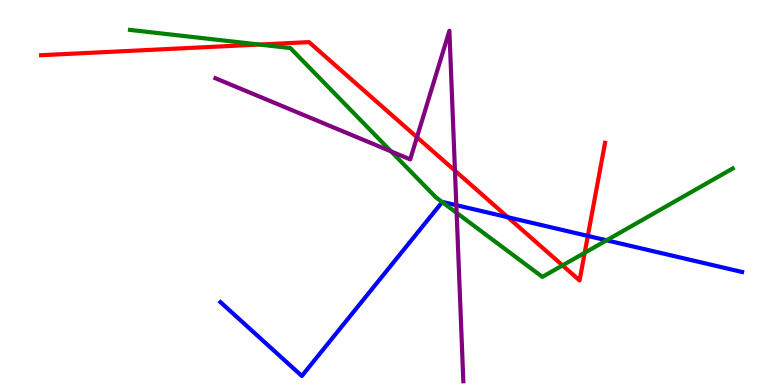[{'lines': ['blue', 'red'], 'intersections': [{'x': 6.55, 'y': 4.36}, {'x': 7.58, 'y': 3.87}]}, {'lines': ['green', 'red'], 'intersections': [{'x': 3.35, 'y': 8.84}, {'x': 7.26, 'y': 3.11}, {'x': 7.54, 'y': 3.43}]}, {'lines': ['purple', 'red'], 'intersections': [{'x': 5.38, 'y': 6.44}, {'x': 5.87, 'y': 5.57}]}, {'lines': ['blue', 'green'], 'intersections': [{'x': 5.71, 'y': 4.75}, {'x': 7.83, 'y': 3.76}]}, {'lines': ['blue', 'purple'], 'intersections': [{'x': 5.89, 'y': 4.67}]}, {'lines': ['green', 'purple'], 'intersections': [{'x': 5.05, 'y': 6.07}, {'x': 5.89, 'y': 4.47}]}]